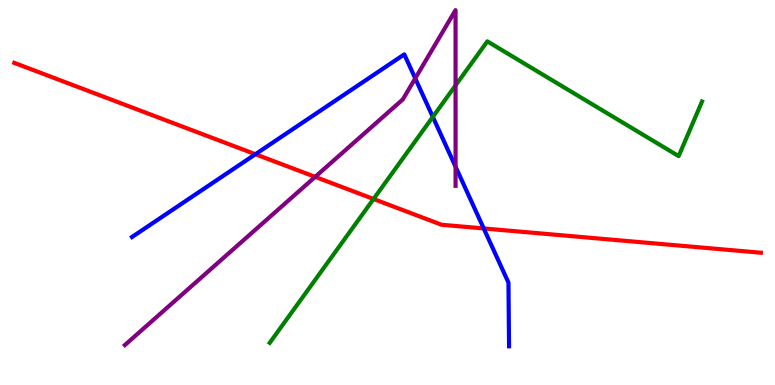[{'lines': ['blue', 'red'], 'intersections': [{'x': 3.3, 'y': 5.99}, {'x': 6.24, 'y': 4.07}]}, {'lines': ['green', 'red'], 'intersections': [{'x': 4.82, 'y': 4.83}]}, {'lines': ['purple', 'red'], 'intersections': [{'x': 4.07, 'y': 5.41}]}, {'lines': ['blue', 'green'], 'intersections': [{'x': 5.58, 'y': 6.96}]}, {'lines': ['blue', 'purple'], 'intersections': [{'x': 5.36, 'y': 7.96}, {'x': 5.88, 'y': 5.67}]}, {'lines': ['green', 'purple'], 'intersections': [{'x': 5.88, 'y': 7.78}]}]